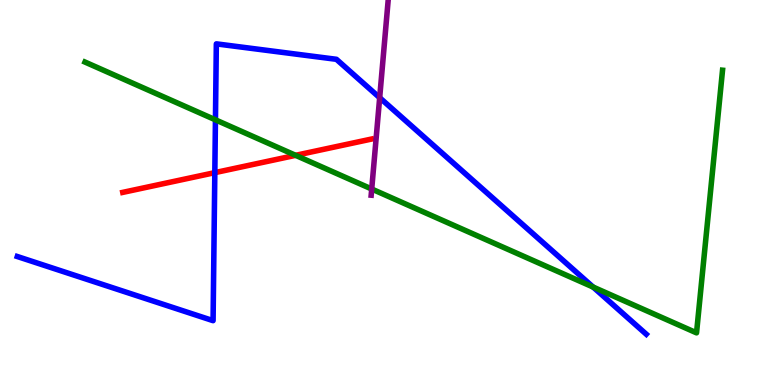[{'lines': ['blue', 'red'], 'intersections': [{'x': 2.77, 'y': 5.52}]}, {'lines': ['green', 'red'], 'intersections': [{'x': 3.81, 'y': 5.97}]}, {'lines': ['purple', 'red'], 'intersections': []}, {'lines': ['blue', 'green'], 'intersections': [{'x': 2.78, 'y': 6.89}, {'x': 7.65, 'y': 2.54}]}, {'lines': ['blue', 'purple'], 'intersections': [{'x': 4.9, 'y': 7.46}]}, {'lines': ['green', 'purple'], 'intersections': [{'x': 4.8, 'y': 5.09}]}]